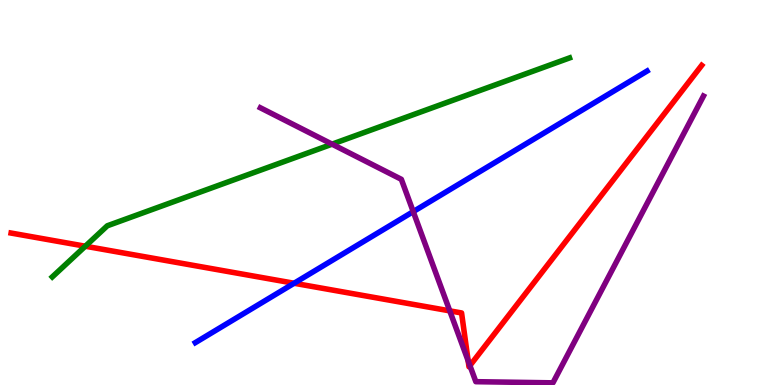[{'lines': ['blue', 'red'], 'intersections': [{'x': 3.79, 'y': 2.64}]}, {'lines': ['green', 'red'], 'intersections': [{'x': 1.1, 'y': 3.6}]}, {'lines': ['purple', 'red'], 'intersections': [{'x': 5.8, 'y': 1.93}, {'x': 6.04, 'y': 0.629}, {'x': 6.06, 'y': 0.504}]}, {'lines': ['blue', 'green'], 'intersections': []}, {'lines': ['blue', 'purple'], 'intersections': [{'x': 5.33, 'y': 4.5}]}, {'lines': ['green', 'purple'], 'intersections': [{'x': 4.28, 'y': 6.26}]}]